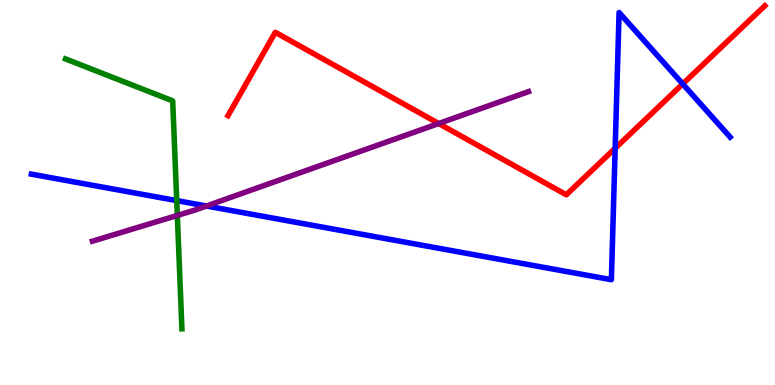[{'lines': ['blue', 'red'], 'intersections': [{'x': 7.94, 'y': 6.15}, {'x': 8.81, 'y': 7.82}]}, {'lines': ['green', 'red'], 'intersections': []}, {'lines': ['purple', 'red'], 'intersections': [{'x': 5.66, 'y': 6.79}]}, {'lines': ['blue', 'green'], 'intersections': [{'x': 2.28, 'y': 4.79}]}, {'lines': ['blue', 'purple'], 'intersections': [{'x': 2.66, 'y': 4.65}]}, {'lines': ['green', 'purple'], 'intersections': [{'x': 2.29, 'y': 4.4}]}]